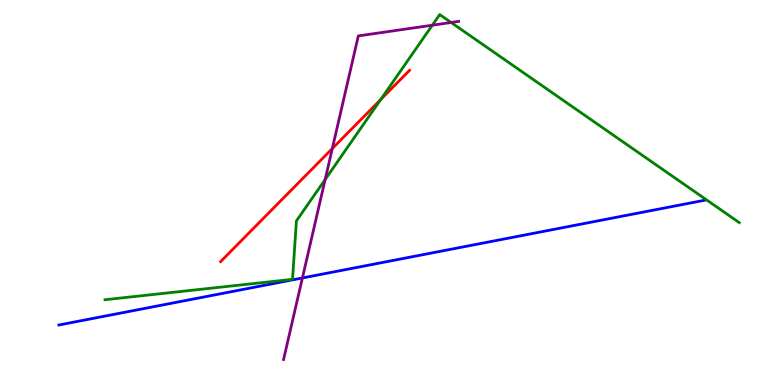[{'lines': ['blue', 'red'], 'intersections': []}, {'lines': ['green', 'red'], 'intersections': [{'x': 4.91, 'y': 7.41}]}, {'lines': ['purple', 'red'], 'intersections': [{'x': 4.29, 'y': 6.14}]}, {'lines': ['blue', 'green'], 'intersections': []}, {'lines': ['blue', 'purple'], 'intersections': [{'x': 3.9, 'y': 2.78}]}, {'lines': ['green', 'purple'], 'intersections': [{'x': 4.2, 'y': 5.34}, {'x': 5.58, 'y': 9.35}, {'x': 5.82, 'y': 9.42}]}]